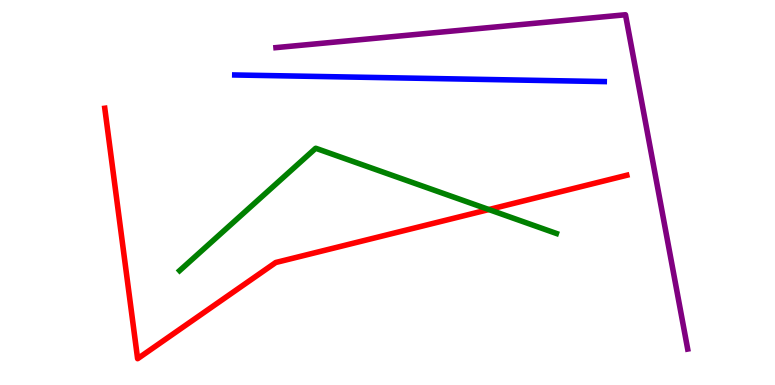[{'lines': ['blue', 'red'], 'intersections': []}, {'lines': ['green', 'red'], 'intersections': [{'x': 6.31, 'y': 4.56}]}, {'lines': ['purple', 'red'], 'intersections': []}, {'lines': ['blue', 'green'], 'intersections': []}, {'lines': ['blue', 'purple'], 'intersections': []}, {'lines': ['green', 'purple'], 'intersections': []}]